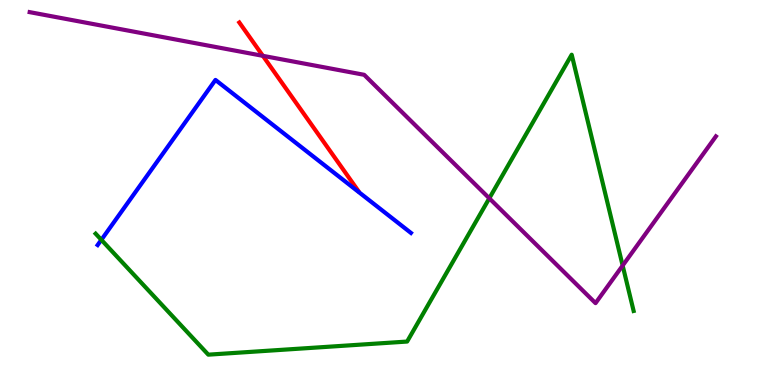[{'lines': ['blue', 'red'], 'intersections': []}, {'lines': ['green', 'red'], 'intersections': []}, {'lines': ['purple', 'red'], 'intersections': [{'x': 3.39, 'y': 8.55}]}, {'lines': ['blue', 'green'], 'intersections': [{'x': 1.31, 'y': 3.77}]}, {'lines': ['blue', 'purple'], 'intersections': []}, {'lines': ['green', 'purple'], 'intersections': [{'x': 6.31, 'y': 4.85}, {'x': 8.03, 'y': 3.1}]}]